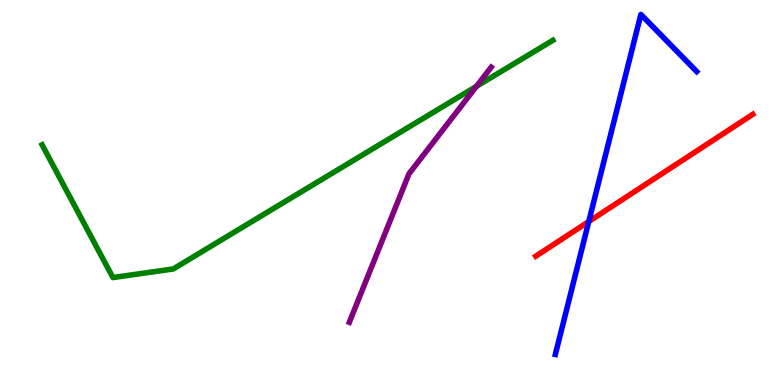[{'lines': ['blue', 'red'], 'intersections': [{'x': 7.6, 'y': 4.25}]}, {'lines': ['green', 'red'], 'intersections': []}, {'lines': ['purple', 'red'], 'intersections': []}, {'lines': ['blue', 'green'], 'intersections': []}, {'lines': ['blue', 'purple'], 'intersections': []}, {'lines': ['green', 'purple'], 'intersections': [{'x': 6.15, 'y': 7.76}]}]